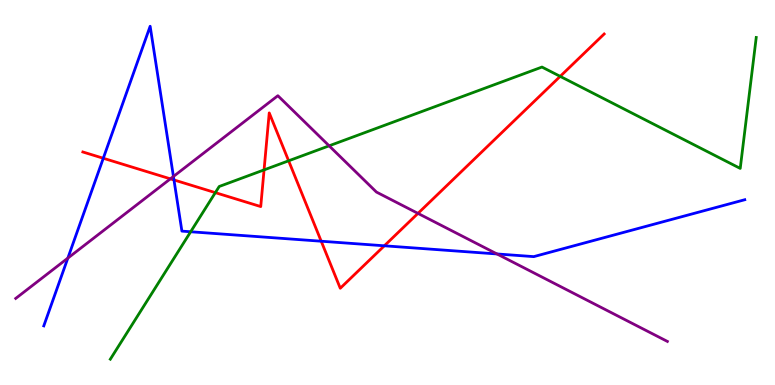[{'lines': ['blue', 'red'], 'intersections': [{'x': 1.33, 'y': 5.89}, {'x': 2.24, 'y': 5.33}, {'x': 4.14, 'y': 3.73}, {'x': 4.96, 'y': 3.62}]}, {'lines': ['green', 'red'], 'intersections': [{'x': 2.78, 'y': 5.0}, {'x': 3.41, 'y': 5.59}, {'x': 3.72, 'y': 5.82}, {'x': 7.23, 'y': 8.02}]}, {'lines': ['purple', 'red'], 'intersections': [{'x': 2.2, 'y': 5.35}, {'x': 5.39, 'y': 4.46}]}, {'lines': ['blue', 'green'], 'intersections': [{'x': 2.46, 'y': 3.98}]}, {'lines': ['blue', 'purple'], 'intersections': [{'x': 0.875, 'y': 3.3}, {'x': 2.24, 'y': 5.42}, {'x': 6.41, 'y': 3.4}]}, {'lines': ['green', 'purple'], 'intersections': [{'x': 4.25, 'y': 6.21}]}]